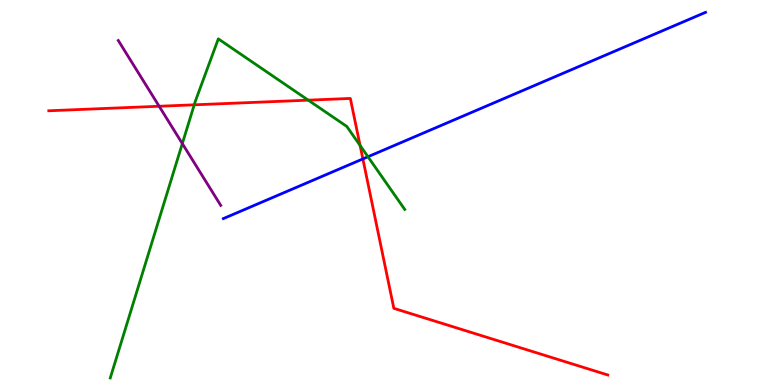[{'lines': ['blue', 'red'], 'intersections': [{'x': 4.68, 'y': 5.87}]}, {'lines': ['green', 'red'], 'intersections': [{'x': 2.51, 'y': 7.28}, {'x': 3.98, 'y': 7.4}, {'x': 4.65, 'y': 6.22}]}, {'lines': ['purple', 'red'], 'intersections': [{'x': 2.05, 'y': 7.24}]}, {'lines': ['blue', 'green'], 'intersections': [{'x': 4.75, 'y': 5.93}]}, {'lines': ['blue', 'purple'], 'intersections': []}, {'lines': ['green', 'purple'], 'intersections': [{'x': 2.35, 'y': 6.27}]}]